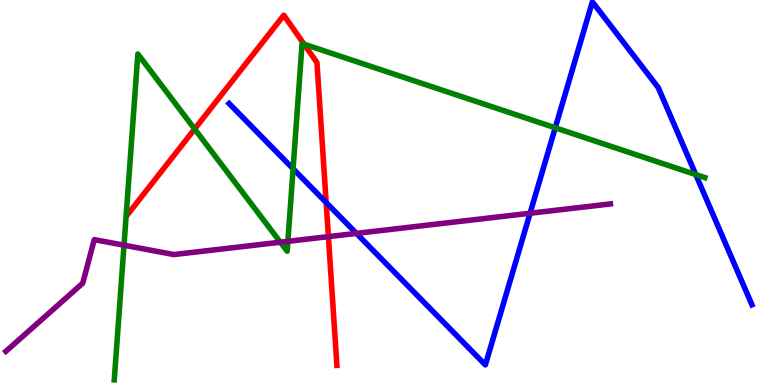[{'lines': ['blue', 'red'], 'intersections': [{'x': 4.21, 'y': 4.74}]}, {'lines': ['green', 'red'], 'intersections': [{'x': 2.51, 'y': 6.65}, {'x': 3.92, 'y': 8.85}]}, {'lines': ['purple', 'red'], 'intersections': [{'x': 4.24, 'y': 3.85}]}, {'lines': ['blue', 'green'], 'intersections': [{'x': 3.78, 'y': 5.62}, {'x': 7.16, 'y': 6.68}, {'x': 8.98, 'y': 5.47}]}, {'lines': ['blue', 'purple'], 'intersections': [{'x': 4.6, 'y': 3.94}, {'x': 6.84, 'y': 4.46}]}, {'lines': ['green', 'purple'], 'intersections': [{'x': 1.6, 'y': 3.63}, {'x': 3.62, 'y': 3.71}, {'x': 3.71, 'y': 3.73}]}]